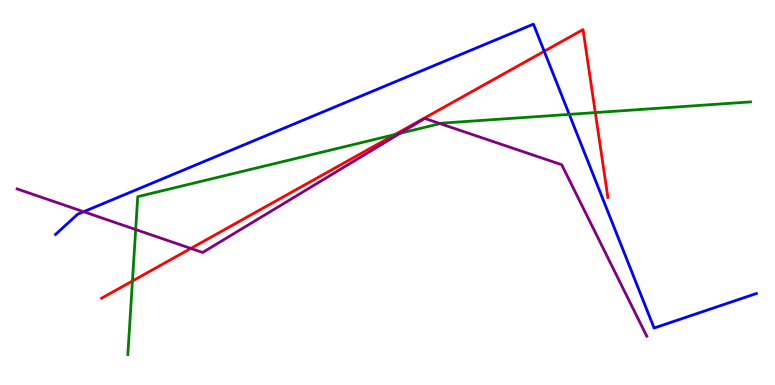[{'lines': ['blue', 'red'], 'intersections': [{'x': 7.02, 'y': 8.67}]}, {'lines': ['green', 'red'], 'intersections': [{'x': 1.71, 'y': 2.7}, {'x': 5.1, 'y': 6.51}, {'x': 7.68, 'y': 7.08}]}, {'lines': ['purple', 'red'], 'intersections': [{'x': 2.46, 'y': 3.55}]}, {'lines': ['blue', 'green'], 'intersections': [{'x': 7.35, 'y': 7.03}]}, {'lines': ['blue', 'purple'], 'intersections': [{'x': 1.08, 'y': 4.5}]}, {'lines': ['green', 'purple'], 'intersections': [{'x': 1.75, 'y': 4.04}, {'x': 5.16, 'y': 6.54}, {'x': 5.68, 'y': 6.79}]}]